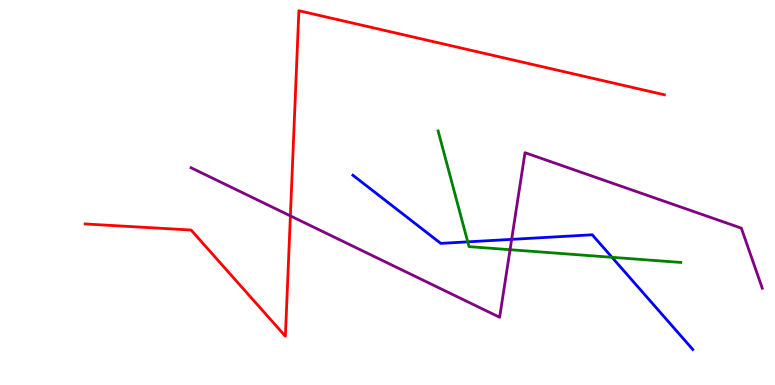[{'lines': ['blue', 'red'], 'intersections': []}, {'lines': ['green', 'red'], 'intersections': []}, {'lines': ['purple', 'red'], 'intersections': [{'x': 3.75, 'y': 4.39}]}, {'lines': ['blue', 'green'], 'intersections': [{'x': 6.04, 'y': 3.72}, {'x': 7.9, 'y': 3.32}]}, {'lines': ['blue', 'purple'], 'intersections': [{'x': 6.6, 'y': 3.78}]}, {'lines': ['green', 'purple'], 'intersections': [{'x': 6.58, 'y': 3.51}]}]